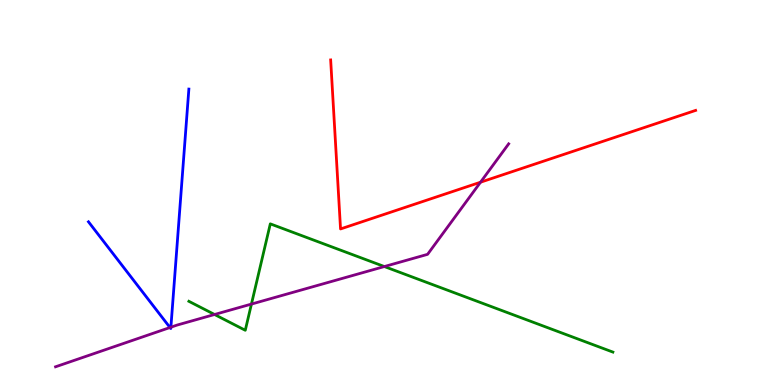[{'lines': ['blue', 'red'], 'intersections': []}, {'lines': ['green', 'red'], 'intersections': []}, {'lines': ['purple', 'red'], 'intersections': [{'x': 6.2, 'y': 5.27}]}, {'lines': ['blue', 'green'], 'intersections': []}, {'lines': ['blue', 'purple'], 'intersections': [{'x': 2.19, 'y': 1.49}, {'x': 2.21, 'y': 1.5}]}, {'lines': ['green', 'purple'], 'intersections': [{'x': 2.77, 'y': 1.83}, {'x': 3.24, 'y': 2.1}, {'x': 4.96, 'y': 3.08}]}]